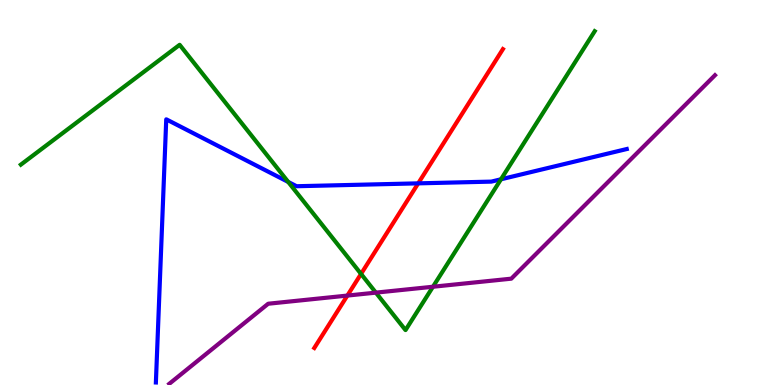[{'lines': ['blue', 'red'], 'intersections': [{'x': 5.4, 'y': 5.24}]}, {'lines': ['green', 'red'], 'intersections': [{'x': 4.66, 'y': 2.89}]}, {'lines': ['purple', 'red'], 'intersections': [{'x': 4.48, 'y': 2.32}]}, {'lines': ['blue', 'green'], 'intersections': [{'x': 3.72, 'y': 5.27}, {'x': 6.46, 'y': 5.34}]}, {'lines': ['blue', 'purple'], 'intersections': []}, {'lines': ['green', 'purple'], 'intersections': [{'x': 4.85, 'y': 2.4}, {'x': 5.59, 'y': 2.55}]}]